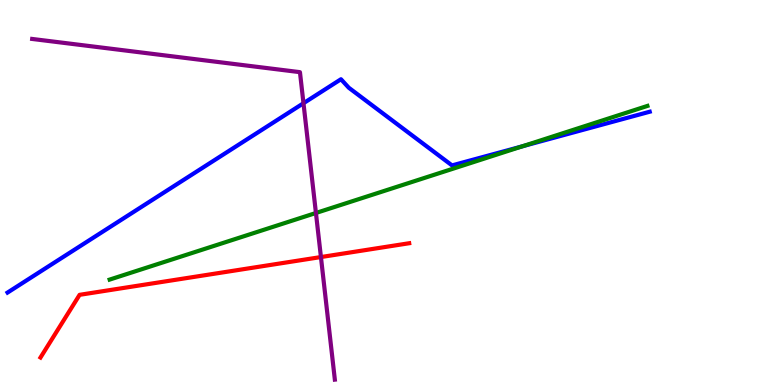[{'lines': ['blue', 'red'], 'intersections': []}, {'lines': ['green', 'red'], 'intersections': []}, {'lines': ['purple', 'red'], 'intersections': [{'x': 4.14, 'y': 3.32}]}, {'lines': ['blue', 'green'], 'intersections': [{'x': 6.74, 'y': 6.2}]}, {'lines': ['blue', 'purple'], 'intersections': [{'x': 3.92, 'y': 7.32}]}, {'lines': ['green', 'purple'], 'intersections': [{'x': 4.08, 'y': 4.47}]}]